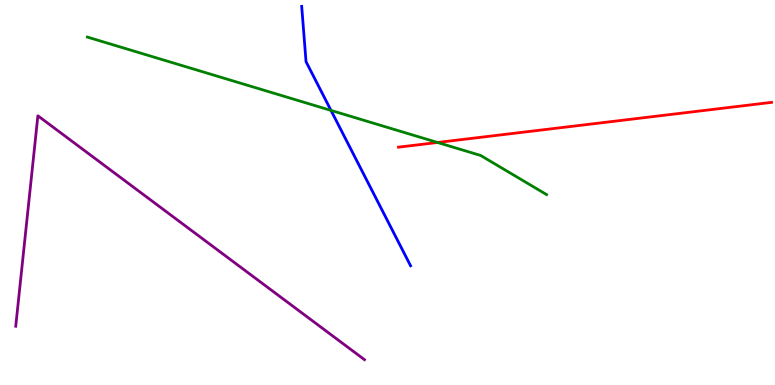[{'lines': ['blue', 'red'], 'intersections': []}, {'lines': ['green', 'red'], 'intersections': [{'x': 5.65, 'y': 6.3}]}, {'lines': ['purple', 'red'], 'intersections': []}, {'lines': ['blue', 'green'], 'intersections': [{'x': 4.27, 'y': 7.13}]}, {'lines': ['blue', 'purple'], 'intersections': []}, {'lines': ['green', 'purple'], 'intersections': []}]